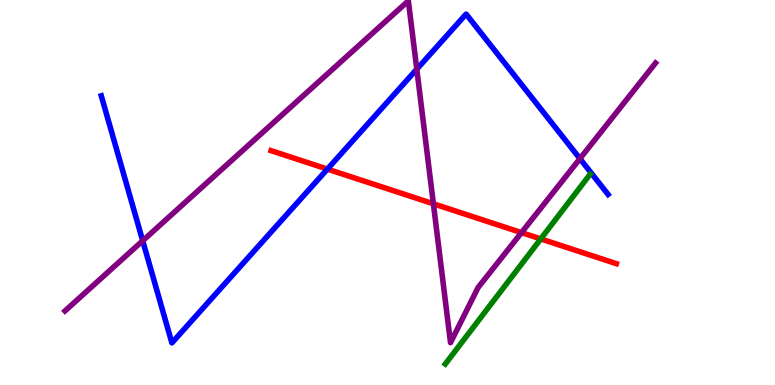[{'lines': ['blue', 'red'], 'intersections': [{'x': 4.22, 'y': 5.61}]}, {'lines': ['green', 'red'], 'intersections': [{'x': 6.98, 'y': 3.79}]}, {'lines': ['purple', 'red'], 'intersections': [{'x': 5.59, 'y': 4.71}, {'x': 6.73, 'y': 3.96}]}, {'lines': ['blue', 'green'], 'intersections': []}, {'lines': ['blue', 'purple'], 'intersections': [{'x': 1.84, 'y': 3.75}, {'x': 5.38, 'y': 8.2}, {'x': 7.48, 'y': 5.88}]}, {'lines': ['green', 'purple'], 'intersections': []}]